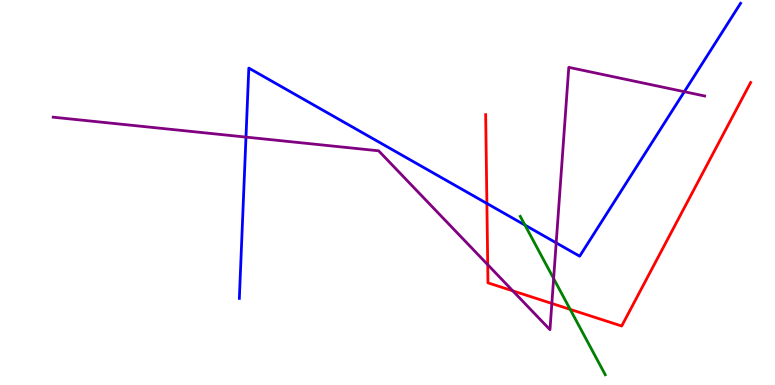[{'lines': ['blue', 'red'], 'intersections': [{'x': 6.28, 'y': 4.72}]}, {'lines': ['green', 'red'], 'intersections': [{'x': 7.36, 'y': 1.96}]}, {'lines': ['purple', 'red'], 'intersections': [{'x': 6.29, 'y': 3.12}, {'x': 6.62, 'y': 2.45}, {'x': 7.12, 'y': 2.12}]}, {'lines': ['blue', 'green'], 'intersections': [{'x': 6.77, 'y': 4.15}]}, {'lines': ['blue', 'purple'], 'intersections': [{'x': 3.17, 'y': 6.44}, {'x': 7.18, 'y': 3.69}, {'x': 8.83, 'y': 7.62}]}, {'lines': ['green', 'purple'], 'intersections': [{'x': 7.14, 'y': 2.77}]}]